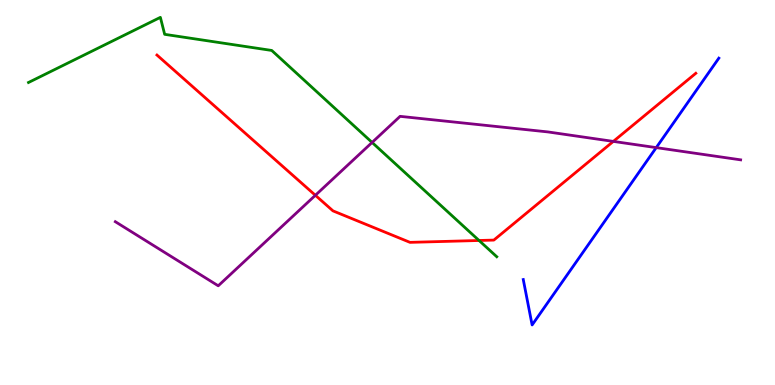[{'lines': ['blue', 'red'], 'intersections': []}, {'lines': ['green', 'red'], 'intersections': [{'x': 6.18, 'y': 3.75}]}, {'lines': ['purple', 'red'], 'intersections': [{'x': 4.07, 'y': 4.93}, {'x': 7.91, 'y': 6.33}]}, {'lines': ['blue', 'green'], 'intersections': []}, {'lines': ['blue', 'purple'], 'intersections': [{'x': 8.47, 'y': 6.17}]}, {'lines': ['green', 'purple'], 'intersections': [{'x': 4.8, 'y': 6.3}]}]